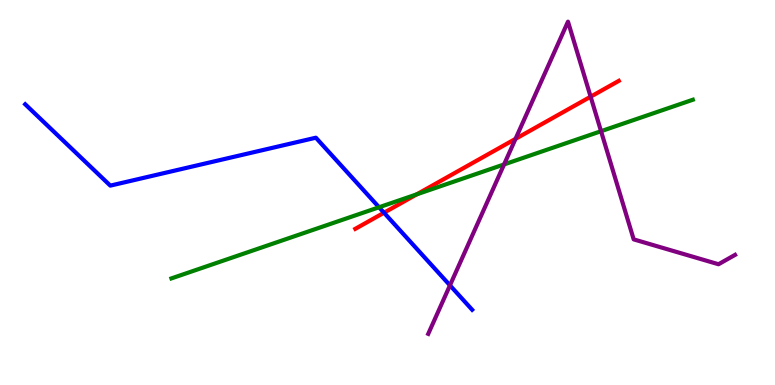[{'lines': ['blue', 'red'], 'intersections': [{'x': 4.95, 'y': 4.47}]}, {'lines': ['green', 'red'], 'intersections': [{'x': 5.38, 'y': 4.95}]}, {'lines': ['purple', 'red'], 'intersections': [{'x': 6.65, 'y': 6.39}, {'x': 7.62, 'y': 7.49}]}, {'lines': ['blue', 'green'], 'intersections': [{'x': 4.89, 'y': 4.62}]}, {'lines': ['blue', 'purple'], 'intersections': [{'x': 5.81, 'y': 2.59}]}, {'lines': ['green', 'purple'], 'intersections': [{'x': 6.5, 'y': 5.73}, {'x': 7.76, 'y': 6.59}]}]